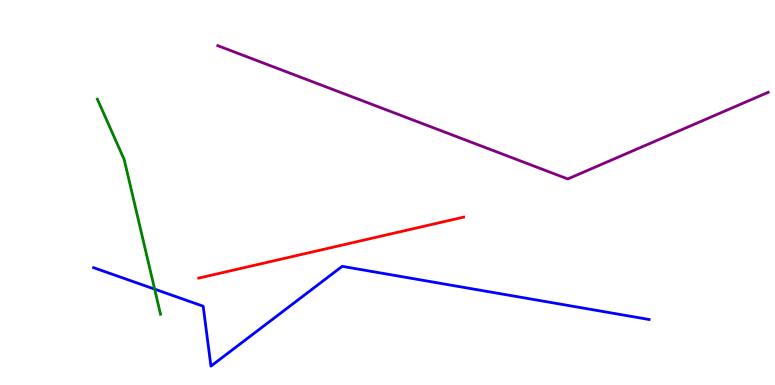[{'lines': ['blue', 'red'], 'intersections': []}, {'lines': ['green', 'red'], 'intersections': []}, {'lines': ['purple', 'red'], 'intersections': []}, {'lines': ['blue', 'green'], 'intersections': [{'x': 2.0, 'y': 2.49}]}, {'lines': ['blue', 'purple'], 'intersections': []}, {'lines': ['green', 'purple'], 'intersections': []}]